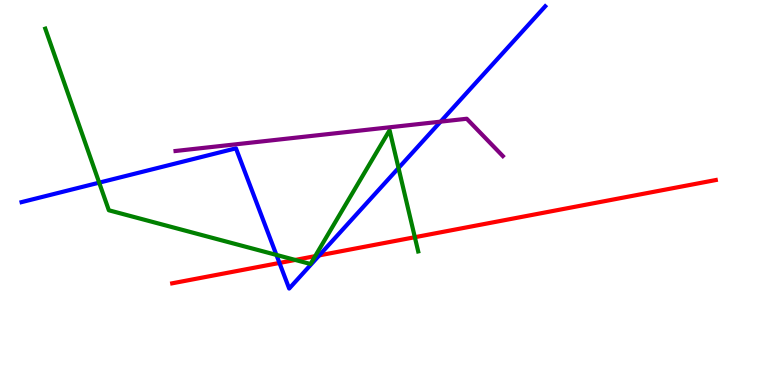[{'lines': ['blue', 'red'], 'intersections': [{'x': 3.61, 'y': 3.17}, {'x': 4.12, 'y': 3.37}]}, {'lines': ['green', 'red'], 'intersections': [{'x': 3.81, 'y': 3.25}, {'x': 4.07, 'y': 3.35}, {'x': 5.35, 'y': 3.84}]}, {'lines': ['purple', 'red'], 'intersections': []}, {'lines': ['blue', 'green'], 'intersections': [{'x': 1.28, 'y': 5.26}, {'x': 3.57, 'y': 3.38}, {'x': 5.14, 'y': 5.64}]}, {'lines': ['blue', 'purple'], 'intersections': [{'x': 5.69, 'y': 6.84}]}, {'lines': ['green', 'purple'], 'intersections': []}]